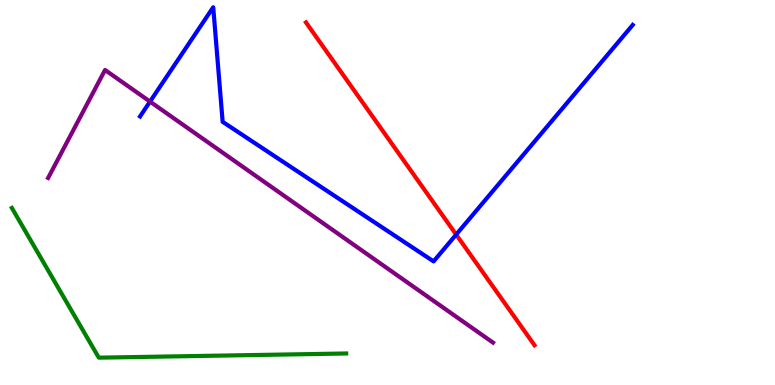[{'lines': ['blue', 'red'], 'intersections': [{'x': 5.89, 'y': 3.91}]}, {'lines': ['green', 'red'], 'intersections': []}, {'lines': ['purple', 'red'], 'intersections': []}, {'lines': ['blue', 'green'], 'intersections': []}, {'lines': ['blue', 'purple'], 'intersections': [{'x': 1.94, 'y': 7.36}]}, {'lines': ['green', 'purple'], 'intersections': []}]